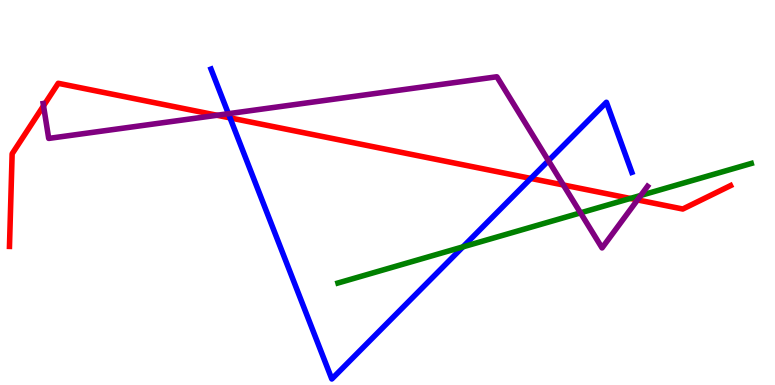[{'lines': ['blue', 'red'], 'intersections': [{'x': 2.97, 'y': 6.94}, {'x': 6.85, 'y': 5.37}]}, {'lines': ['green', 'red'], 'intersections': [{'x': 8.13, 'y': 4.85}]}, {'lines': ['purple', 'red'], 'intersections': [{'x': 0.562, 'y': 7.25}, {'x': 2.8, 'y': 7.01}, {'x': 7.27, 'y': 5.2}, {'x': 8.23, 'y': 4.81}]}, {'lines': ['blue', 'green'], 'intersections': [{'x': 5.97, 'y': 3.59}]}, {'lines': ['blue', 'purple'], 'intersections': [{'x': 2.95, 'y': 7.05}, {'x': 7.08, 'y': 5.83}]}, {'lines': ['green', 'purple'], 'intersections': [{'x': 7.49, 'y': 4.47}, {'x': 8.27, 'y': 4.92}]}]